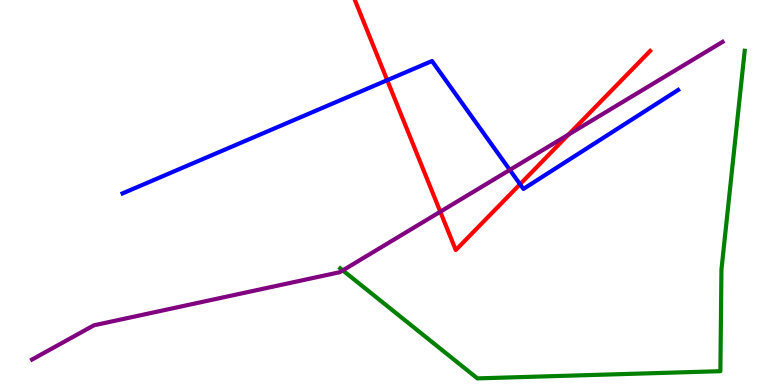[{'lines': ['blue', 'red'], 'intersections': [{'x': 5.0, 'y': 7.92}, {'x': 6.71, 'y': 5.22}]}, {'lines': ['green', 'red'], 'intersections': []}, {'lines': ['purple', 'red'], 'intersections': [{'x': 5.68, 'y': 4.5}, {'x': 7.34, 'y': 6.5}]}, {'lines': ['blue', 'green'], 'intersections': []}, {'lines': ['blue', 'purple'], 'intersections': [{'x': 6.58, 'y': 5.59}]}, {'lines': ['green', 'purple'], 'intersections': [{'x': 4.42, 'y': 2.98}]}]